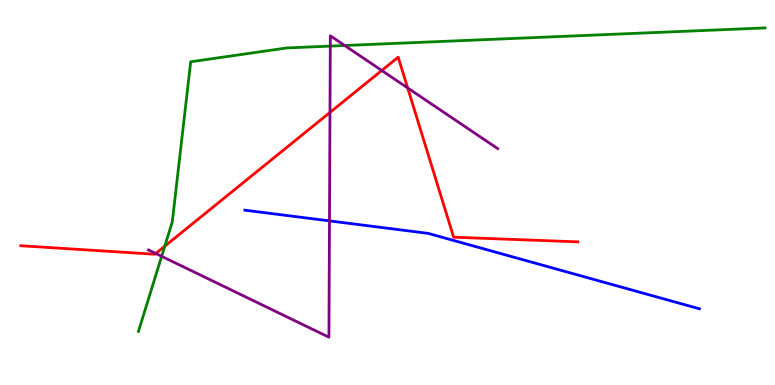[{'lines': ['blue', 'red'], 'intersections': []}, {'lines': ['green', 'red'], 'intersections': [{'x': 2.13, 'y': 3.61}]}, {'lines': ['purple', 'red'], 'intersections': [{'x': 2.01, 'y': 3.42}, {'x': 4.26, 'y': 7.08}, {'x': 4.93, 'y': 8.17}, {'x': 5.26, 'y': 7.72}]}, {'lines': ['blue', 'green'], 'intersections': []}, {'lines': ['blue', 'purple'], 'intersections': [{'x': 4.25, 'y': 4.26}]}, {'lines': ['green', 'purple'], 'intersections': [{'x': 2.09, 'y': 3.34}, {'x': 4.26, 'y': 8.8}, {'x': 4.45, 'y': 8.82}]}]